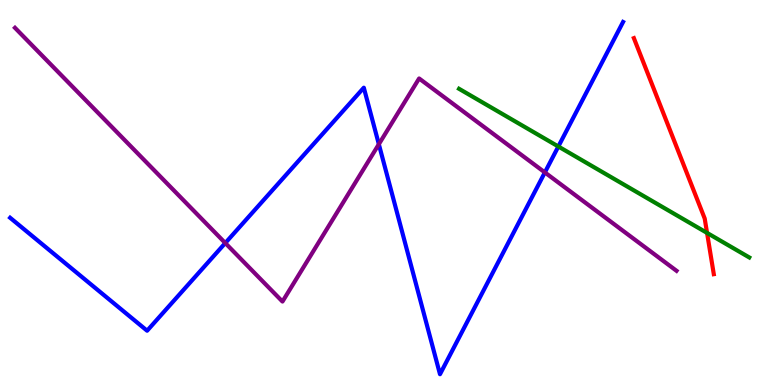[{'lines': ['blue', 'red'], 'intersections': []}, {'lines': ['green', 'red'], 'intersections': [{'x': 9.12, 'y': 3.95}]}, {'lines': ['purple', 'red'], 'intersections': []}, {'lines': ['blue', 'green'], 'intersections': [{'x': 7.2, 'y': 6.19}]}, {'lines': ['blue', 'purple'], 'intersections': [{'x': 2.91, 'y': 3.69}, {'x': 4.89, 'y': 6.25}, {'x': 7.03, 'y': 5.52}]}, {'lines': ['green', 'purple'], 'intersections': []}]